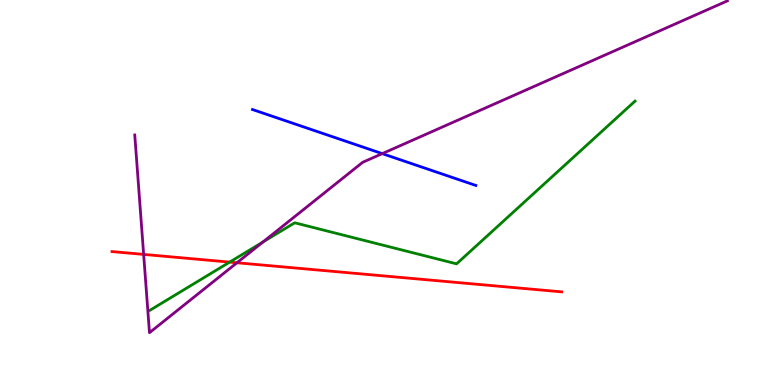[{'lines': ['blue', 'red'], 'intersections': []}, {'lines': ['green', 'red'], 'intersections': [{'x': 2.96, 'y': 3.19}]}, {'lines': ['purple', 'red'], 'intersections': [{'x': 1.85, 'y': 3.39}, {'x': 3.06, 'y': 3.17}]}, {'lines': ['blue', 'green'], 'intersections': []}, {'lines': ['blue', 'purple'], 'intersections': [{'x': 4.93, 'y': 6.01}]}, {'lines': ['green', 'purple'], 'intersections': [{'x': 3.39, 'y': 3.72}]}]